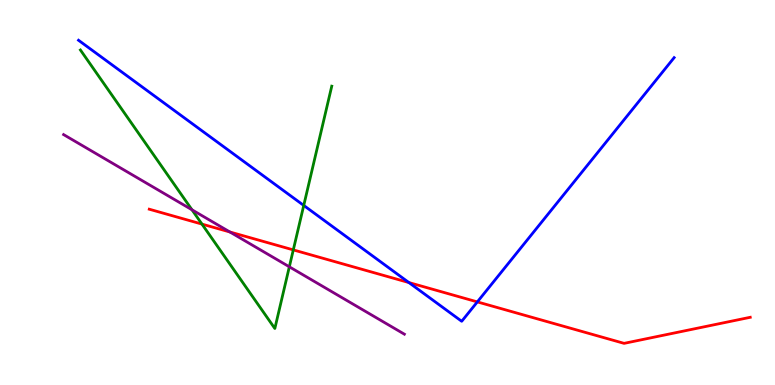[{'lines': ['blue', 'red'], 'intersections': [{'x': 5.28, 'y': 2.66}, {'x': 6.16, 'y': 2.16}]}, {'lines': ['green', 'red'], 'intersections': [{'x': 2.61, 'y': 4.18}, {'x': 3.78, 'y': 3.51}]}, {'lines': ['purple', 'red'], 'intersections': [{'x': 2.97, 'y': 3.97}]}, {'lines': ['blue', 'green'], 'intersections': [{'x': 3.92, 'y': 4.66}]}, {'lines': ['blue', 'purple'], 'intersections': []}, {'lines': ['green', 'purple'], 'intersections': [{'x': 2.48, 'y': 4.55}, {'x': 3.73, 'y': 3.07}]}]